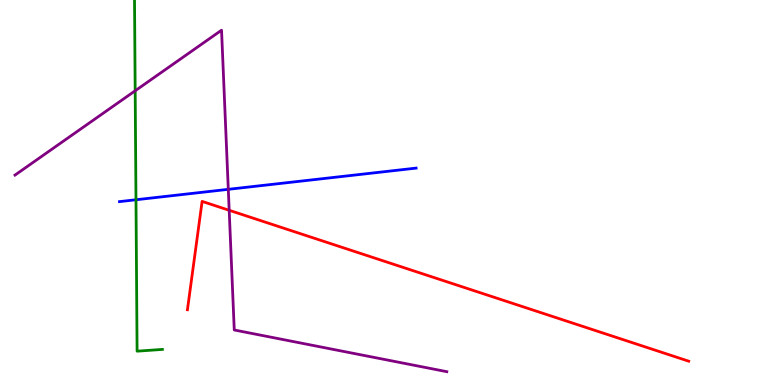[{'lines': ['blue', 'red'], 'intersections': []}, {'lines': ['green', 'red'], 'intersections': []}, {'lines': ['purple', 'red'], 'intersections': [{'x': 2.96, 'y': 4.54}]}, {'lines': ['blue', 'green'], 'intersections': [{'x': 1.75, 'y': 4.81}]}, {'lines': ['blue', 'purple'], 'intersections': [{'x': 2.95, 'y': 5.08}]}, {'lines': ['green', 'purple'], 'intersections': [{'x': 1.74, 'y': 7.64}]}]